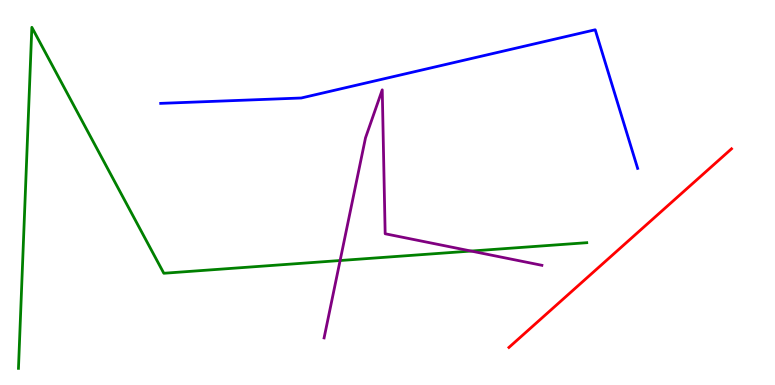[{'lines': ['blue', 'red'], 'intersections': []}, {'lines': ['green', 'red'], 'intersections': []}, {'lines': ['purple', 'red'], 'intersections': []}, {'lines': ['blue', 'green'], 'intersections': []}, {'lines': ['blue', 'purple'], 'intersections': []}, {'lines': ['green', 'purple'], 'intersections': [{'x': 4.39, 'y': 3.23}, {'x': 6.08, 'y': 3.48}]}]